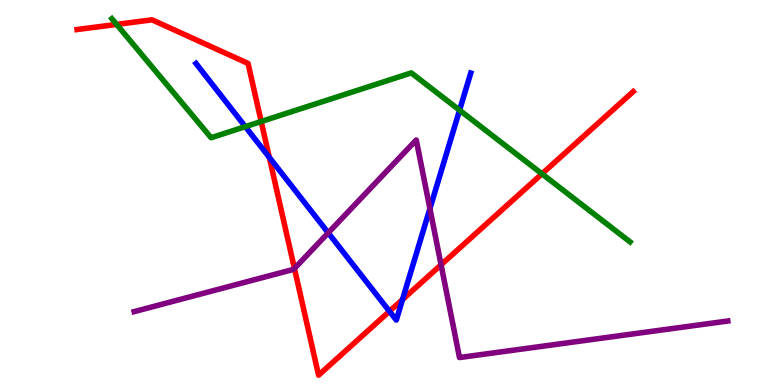[{'lines': ['blue', 'red'], 'intersections': [{'x': 3.47, 'y': 5.91}, {'x': 5.03, 'y': 1.91}, {'x': 5.19, 'y': 2.22}]}, {'lines': ['green', 'red'], 'intersections': [{'x': 1.5, 'y': 9.37}, {'x': 3.37, 'y': 6.84}, {'x': 6.99, 'y': 5.48}]}, {'lines': ['purple', 'red'], 'intersections': [{'x': 3.8, 'y': 3.03}, {'x': 5.69, 'y': 3.12}]}, {'lines': ['blue', 'green'], 'intersections': [{'x': 3.17, 'y': 6.71}, {'x': 5.93, 'y': 7.14}]}, {'lines': ['blue', 'purple'], 'intersections': [{'x': 4.24, 'y': 3.95}, {'x': 5.55, 'y': 4.58}]}, {'lines': ['green', 'purple'], 'intersections': []}]